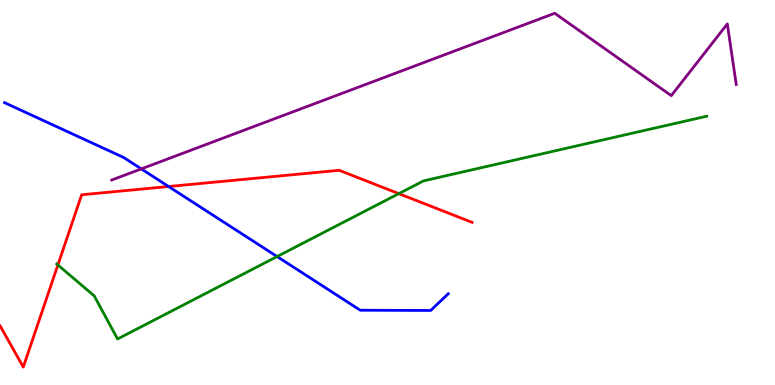[{'lines': ['blue', 'red'], 'intersections': [{'x': 2.18, 'y': 5.16}]}, {'lines': ['green', 'red'], 'intersections': [{'x': 0.747, 'y': 3.12}, {'x': 5.15, 'y': 4.97}]}, {'lines': ['purple', 'red'], 'intersections': []}, {'lines': ['blue', 'green'], 'intersections': [{'x': 3.58, 'y': 3.34}]}, {'lines': ['blue', 'purple'], 'intersections': [{'x': 1.82, 'y': 5.61}]}, {'lines': ['green', 'purple'], 'intersections': []}]